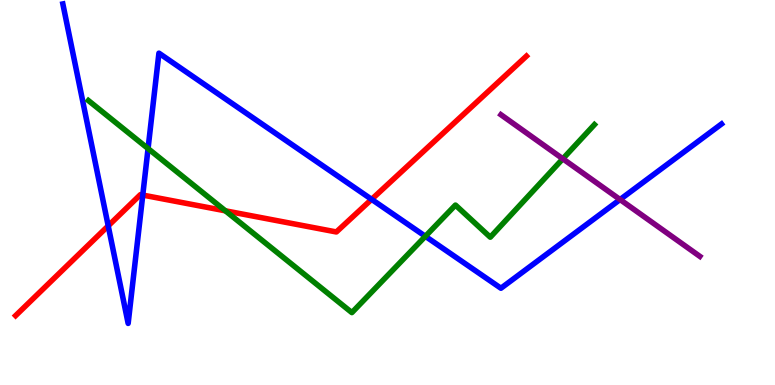[{'lines': ['blue', 'red'], 'intersections': [{'x': 1.4, 'y': 4.13}, {'x': 1.84, 'y': 4.93}, {'x': 4.8, 'y': 4.82}]}, {'lines': ['green', 'red'], 'intersections': [{'x': 2.91, 'y': 4.52}]}, {'lines': ['purple', 'red'], 'intersections': []}, {'lines': ['blue', 'green'], 'intersections': [{'x': 1.91, 'y': 6.14}, {'x': 5.49, 'y': 3.86}]}, {'lines': ['blue', 'purple'], 'intersections': [{'x': 8.0, 'y': 4.82}]}, {'lines': ['green', 'purple'], 'intersections': [{'x': 7.26, 'y': 5.88}]}]